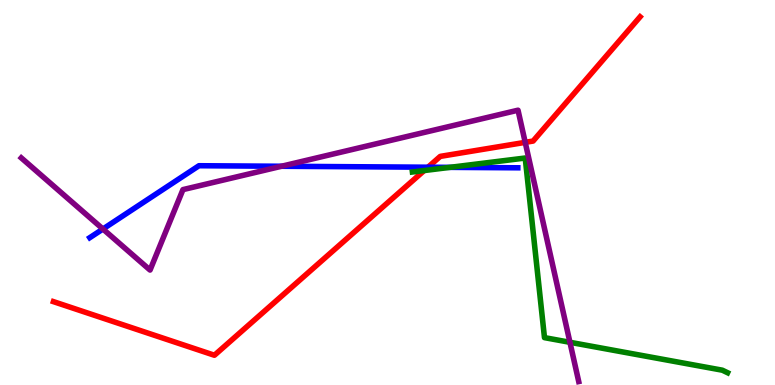[{'lines': ['blue', 'red'], 'intersections': [{'x': 5.52, 'y': 5.66}]}, {'lines': ['green', 'red'], 'intersections': [{'x': 5.47, 'y': 5.57}]}, {'lines': ['purple', 'red'], 'intersections': [{'x': 6.78, 'y': 6.3}]}, {'lines': ['blue', 'green'], 'intersections': [{'x': 5.81, 'y': 5.65}]}, {'lines': ['blue', 'purple'], 'intersections': [{'x': 1.33, 'y': 4.05}, {'x': 3.63, 'y': 5.68}]}, {'lines': ['green', 'purple'], 'intersections': [{'x': 7.35, 'y': 1.11}]}]